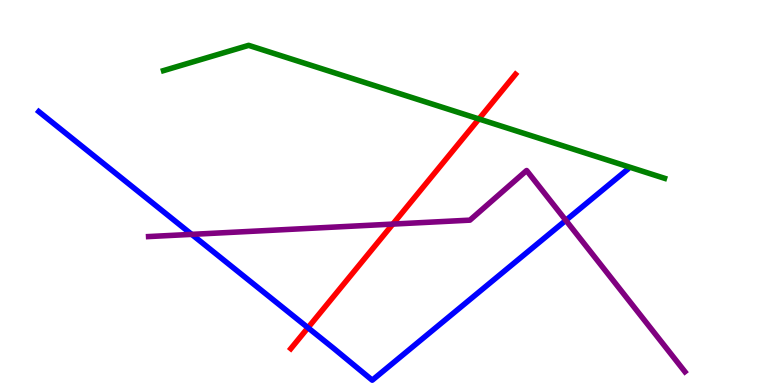[{'lines': ['blue', 'red'], 'intersections': [{'x': 3.97, 'y': 1.49}]}, {'lines': ['green', 'red'], 'intersections': [{'x': 6.18, 'y': 6.91}]}, {'lines': ['purple', 'red'], 'intersections': [{'x': 5.07, 'y': 4.18}]}, {'lines': ['blue', 'green'], 'intersections': []}, {'lines': ['blue', 'purple'], 'intersections': [{'x': 2.47, 'y': 3.91}, {'x': 7.3, 'y': 4.28}]}, {'lines': ['green', 'purple'], 'intersections': []}]